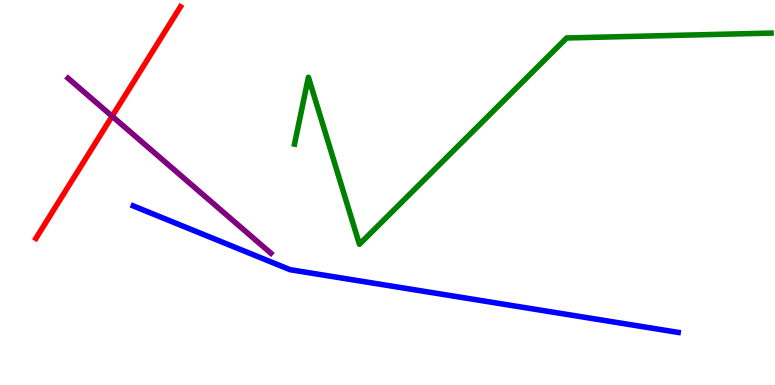[{'lines': ['blue', 'red'], 'intersections': []}, {'lines': ['green', 'red'], 'intersections': []}, {'lines': ['purple', 'red'], 'intersections': [{'x': 1.45, 'y': 6.98}]}, {'lines': ['blue', 'green'], 'intersections': []}, {'lines': ['blue', 'purple'], 'intersections': []}, {'lines': ['green', 'purple'], 'intersections': []}]